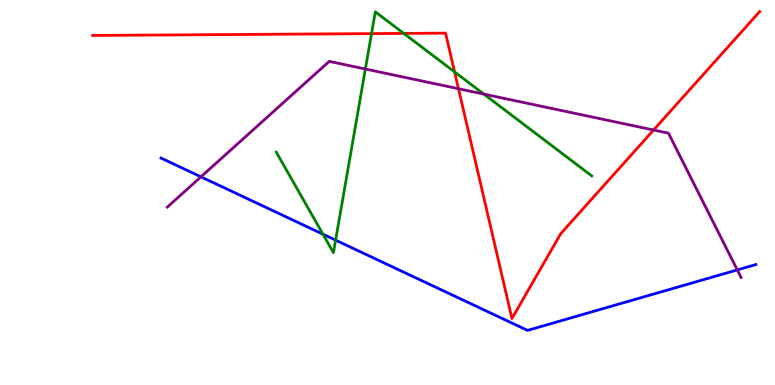[{'lines': ['blue', 'red'], 'intersections': []}, {'lines': ['green', 'red'], 'intersections': [{'x': 4.79, 'y': 9.13}, {'x': 5.21, 'y': 9.13}, {'x': 5.87, 'y': 8.13}]}, {'lines': ['purple', 'red'], 'intersections': [{'x': 5.92, 'y': 7.7}, {'x': 8.43, 'y': 6.62}]}, {'lines': ['blue', 'green'], 'intersections': [{'x': 4.17, 'y': 3.92}, {'x': 4.33, 'y': 3.76}]}, {'lines': ['blue', 'purple'], 'intersections': [{'x': 2.59, 'y': 5.41}, {'x': 9.51, 'y': 2.99}]}, {'lines': ['green', 'purple'], 'intersections': [{'x': 4.71, 'y': 8.21}, {'x': 6.24, 'y': 7.56}]}]